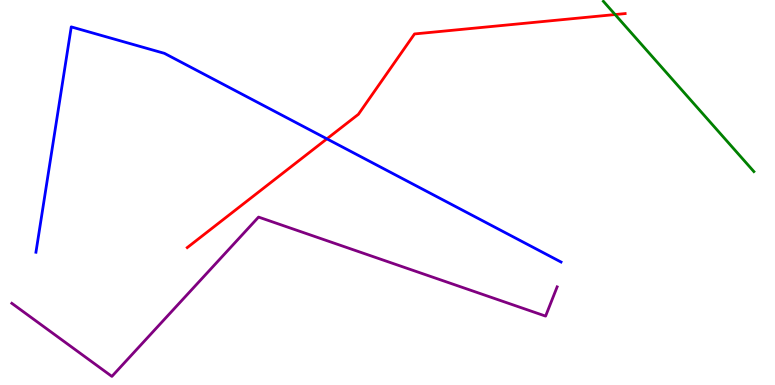[{'lines': ['blue', 'red'], 'intersections': [{'x': 4.22, 'y': 6.39}]}, {'lines': ['green', 'red'], 'intersections': [{'x': 7.94, 'y': 9.62}]}, {'lines': ['purple', 'red'], 'intersections': []}, {'lines': ['blue', 'green'], 'intersections': []}, {'lines': ['blue', 'purple'], 'intersections': []}, {'lines': ['green', 'purple'], 'intersections': []}]